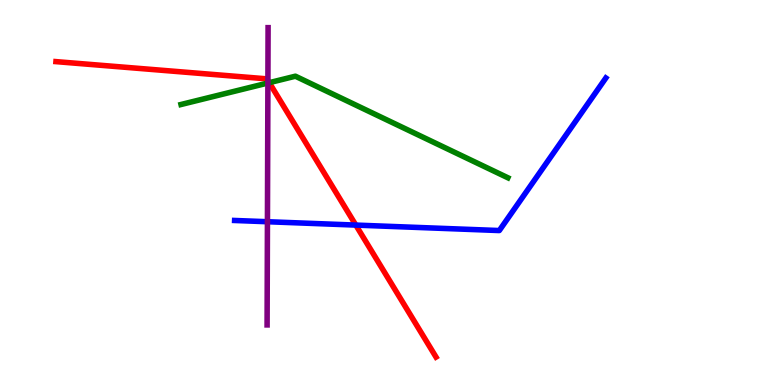[{'lines': ['blue', 'red'], 'intersections': [{'x': 4.59, 'y': 4.15}]}, {'lines': ['green', 'red'], 'intersections': [{'x': 3.47, 'y': 7.85}]}, {'lines': ['purple', 'red'], 'intersections': [{'x': 3.46, 'y': 7.91}]}, {'lines': ['blue', 'green'], 'intersections': []}, {'lines': ['blue', 'purple'], 'intersections': [{'x': 3.45, 'y': 4.24}]}, {'lines': ['green', 'purple'], 'intersections': [{'x': 3.46, 'y': 7.84}]}]